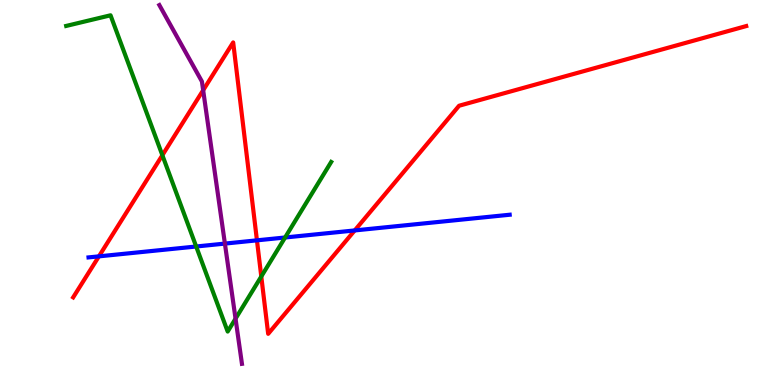[{'lines': ['blue', 'red'], 'intersections': [{'x': 1.28, 'y': 3.34}, {'x': 3.32, 'y': 3.76}, {'x': 4.58, 'y': 4.01}]}, {'lines': ['green', 'red'], 'intersections': [{'x': 2.1, 'y': 5.97}, {'x': 3.37, 'y': 2.82}]}, {'lines': ['purple', 'red'], 'intersections': [{'x': 2.62, 'y': 7.66}]}, {'lines': ['blue', 'green'], 'intersections': [{'x': 2.53, 'y': 3.6}, {'x': 3.68, 'y': 3.83}]}, {'lines': ['blue', 'purple'], 'intersections': [{'x': 2.9, 'y': 3.67}]}, {'lines': ['green', 'purple'], 'intersections': [{'x': 3.04, 'y': 1.72}]}]